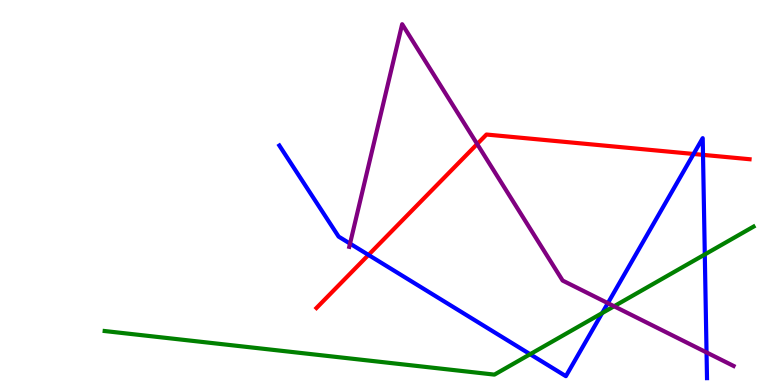[{'lines': ['blue', 'red'], 'intersections': [{'x': 4.75, 'y': 3.38}, {'x': 8.95, 'y': 6.0}, {'x': 9.07, 'y': 5.98}]}, {'lines': ['green', 'red'], 'intersections': []}, {'lines': ['purple', 'red'], 'intersections': [{'x': 6.16, 'y': 6.26}]}, {'lines': ['blue', 'green'], 'intersections': [{'x': 6.84, 'y': 0.8}, {'x': 7.77, 'y': 1.87}, {'x': 9.09, 'y': 3.39}]}, {'lines': ['blue', 'purple'], 'intersections': [{'x': 4.52, 'y': 3.67}, {'x': 7.84, 'y': 2.13}, {'x': 9.12, 'y': 0.846}]}, {'lines': ['green', 'purple'], 'intersections': [{'x': 7.92, 'y': 2.05}]}]